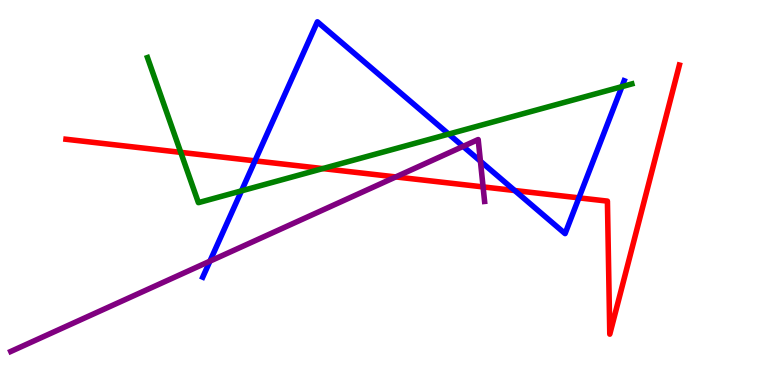[{'lines': ['blue', 'red'], 'intersections': [{'x': 3.29, 'y': 5.82}, {'x': 6.64, 'y': 5.05}, {'x': 7.47, 'y': 4.86}]}, {'lines': ['green', 'red'], 'intersections': [{'x': 2.33, 'y': 6.04}, {'x': 4.16, 'y': 5.62}]}, {'lines': ['purple', 'red'], 'intersections': [{'x': 5.11, 'y': 5.4}, {'x': 6.23, 'y': 5.15}]}, {'lines': ['blue', 'green'], 'intersections': [{'x': 3.12, 'y': 5.04}, {'x': 5.79, 'y': 6.52}, {'x': 8.02, 'y': 7.75}]}, {'lines': ['blue', 'purple'], 'intersections': [{'x': 2.71, 'y': 3.22}, {'x': 5.98, 'y': 6.2}, {'x': 6.2, 'y': 5.81}]}, {'lines': ['green', 'purple'], 'intersections': []}]